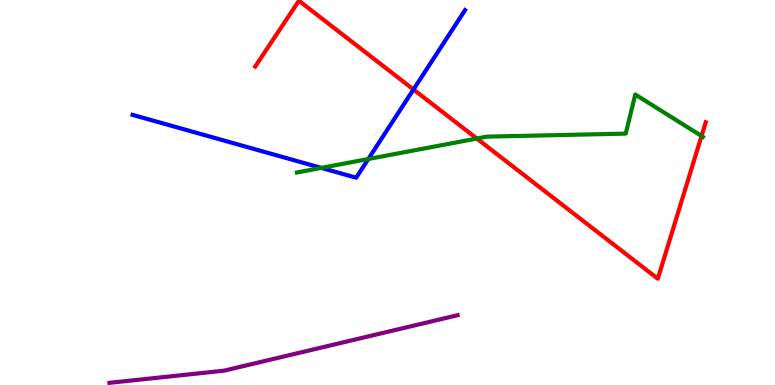[{'lines': ['blue', 'red'], 'intersections': [{'x': 5.34, 'y': 7.68}]}, {'lines': ['green', 'red'], 'intersections': [{'x': 6.15, 'y': 6.4}, {'x': 9.05, 'y': 6.47}]}, {'lines': ['purple', 'red'], 'intersections': []}, {'lines': ['blue', 'green'], 'intersections': [{'x': 4.15, 'y': 5.64}, {'x': 4.75, 'y': 5.87}]}, {'lines': ['blue', 'purple'], 'intersections': []}, {'lines': ['green', 'purple'], 'intersections': []}]